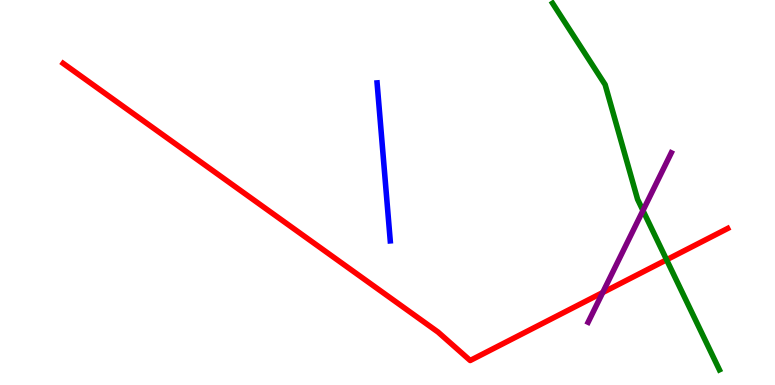[{'lines': ['blue', 'red'], 'intersections': []}, {'lines': ['green', 'red'], 'intersections': [{'x': 8.6, 'y': 3.25}]}, {'lines': ['purple', 'red'], 'intersections': [{'x': 7.78, 'y': 2.4}]}, {'lines': ['blue', 'green'], 'intersections': []}, {'lines': ['blue', 'purple'], 'intersections': []}, {'lines': ['green', 'purple'], 'intersections': [{'x': 8.3, 'y': 4.53}]}]